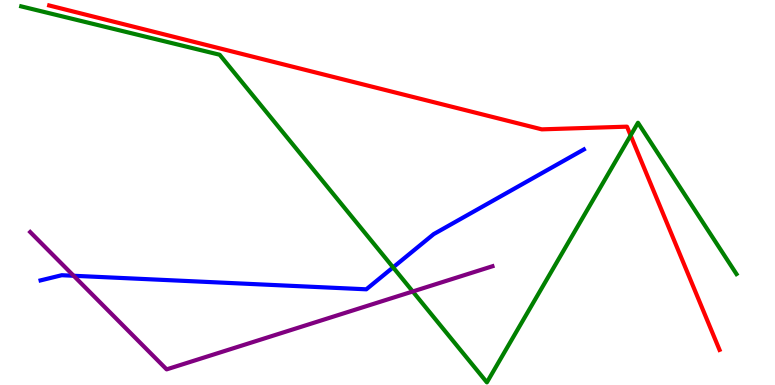[{'lines': ['blue', 'red'], 'intersections': []}, {'lines': ['green', 'red'], 'intersections': [{'x': 8.14, 'y': 6.48}]}, {'lines': ['purple', 'red'], 'intersections': []}, {'lines': ['blue', 'green'], 'intersections': [{'x': 5.07, 'y': 3.06}]}, {'lines': ['blue', 'purple'], 'intersections': [{'x': 0.95, 'y': 2.84}]}, {'lines': ['green', 'purple'], 'intersections': [{'x': 5.33, 'y': 2.43}]}]